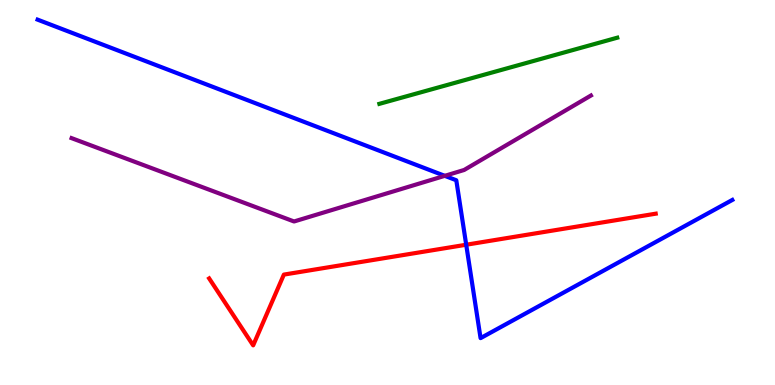[{'lines': ['blue', 'red'], 'intersections': [{'x': 6.02, 'y': 3.64}]}, {'lines': ['green', 'red'], 'intersections': []}, {'lines': ['purple', 'red'], 'intersections': []}, {'lines': ['blue', 'green'], 'intersections': []}, {'lines': ['blue', 'purple'], 'intersections': [{'x': 5.74, 'y': 5.43}]}, {'lines': ['green', 'purple'], 'intersections': []}]